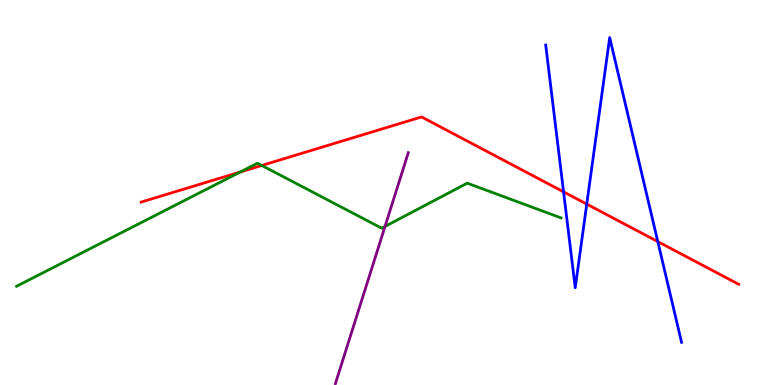[{'lines': ['blue', 'red'], 'intersections': [{'x': 7.27, 'y': 5.02}, {'x': 7.57, 'y': 4.7}, {'x': 8.49, 'y': 3.72}]}, {'lines': ['green', 'red'], 'intersections': [{'x': 3.1, 'y': 5.53}, {'x': 3.38, 'y': 5.7}]}, {'lines': ['purple', 'red'], 'intersections': []}, {'lines': ['blue', 'green'], 'intersections': []}, {'lines': ['blue', 'purple'], 'intersections': []}, {'lines': ['green', 'purple'], 'intersections': [{'x': 4.97, 'y': 4.12}]}]